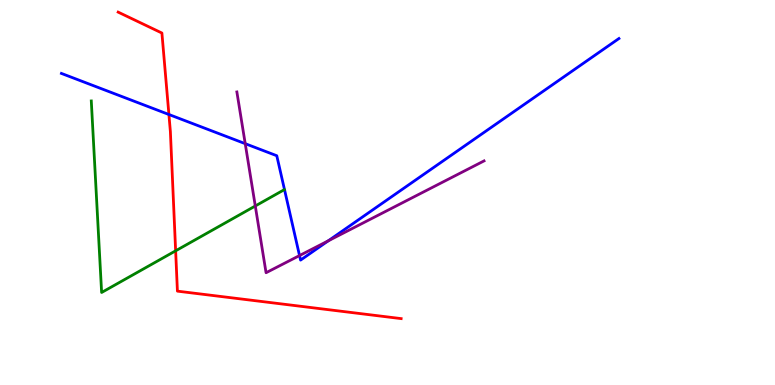[{'lines': ['blue', 'red'], 'intersections': [{'x': 2.18, 'y': 7.03}]}, {'lines': ['green', 'red'], 'intersections': [{'x': 2.27, 'y': 3.49}]}, {'lines': ['purple', 'red'], 'intersections': []}, {'lines': ['blue', 'green'], 'intersections': []}, {'lines': ['blue', 'purple'], 'intersections': [{'x': 3.16, 'y': 6.27}, {'x': 3.86, 'y': 3.36}, {'x': 4.24, 'y': 3.75}]}, {'lines': ['green', 'purple'], 'intersections': [{'x': 3.29, 'y': 4.65}]}]